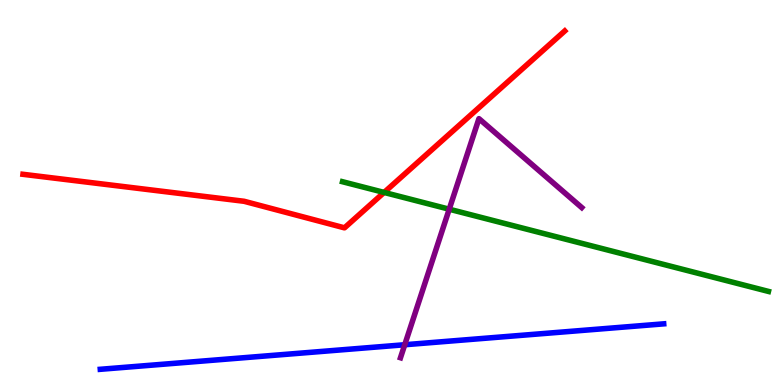[{'lines': ['blue', 'red'], 'intersections': []}, {'lines': ['green', 'red'], 'intersections': [{'x': 4.96, 'y': 5.0}]}, {'lines': ['purple', 'red'], 'intersections': []}, {'lines': ['blue', 'green'], 'intersections': []}, {'lines': ['blue', 'purple'], 'intersections': [{'x': 5.22, 'y': 1.05}]}, {'lines': ['green', 'purple'], 'intersections': [{'x': 5.8, 'y': 4.57}]}]